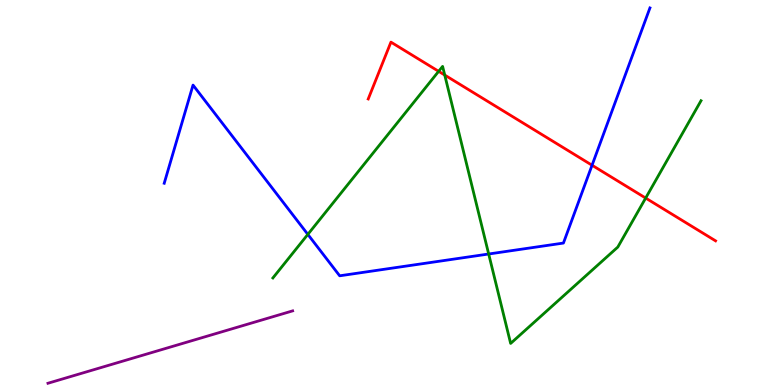[{'lines': ['blue', 'red'], 'intersections': [{'x': 7.64, 'y': 5.71}]}, {'lines': ['green', 'red'], 'intersections': [{'x': 5.66, 'y': 8.15}, {'x': 5.74, 'y': 8.05}, {'x': 8.33, 'y': 4.86}]}, {'lines': ['purple', 'red'], 'intersections': []}, {'lines': ['blue', 'green'], 'intersections': [{'x': 3.97, 'y': 3.91}, {'x': 6.31, 'y': 3.4}]}, {'lines': ['blue', 'purple'], 'intersections': []}, {'lines': ['green', 'purple'], 'intersections': []}]